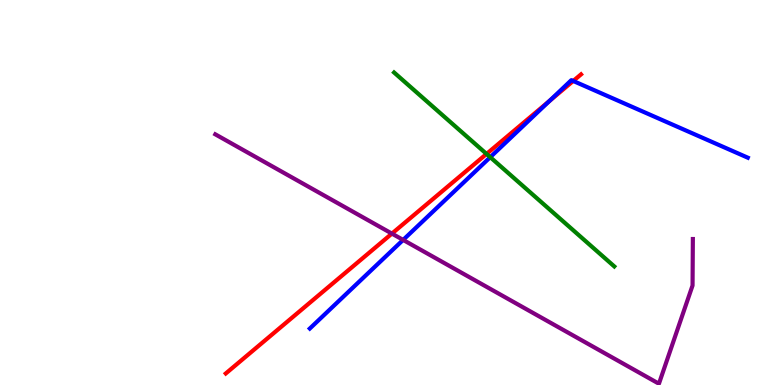[{'lines': ['blue', 'red'], 'intersections': [{'x': 7.09, 'y': 7.38}, {'x': 7.4, 'y': 7.9}]}, {'lines': ['green', 'red'], 'intersections': [{'x': 6.28, 'y': 6.0}]}, {'lines': ['purple', 'red'], 'intersections': [{'x': 5.06, 'y': 3.93}]}, {'lines': ['blue', 'green'], 'intersections': [{'x': 6.33, 'y': 5.92}]}, {'lines': ['blue', 'purple'], 'intersections': [{'x': 5.2, 'y': 3.77}]}, {'lines': ['green', 'purple'], 'intersections': []}]